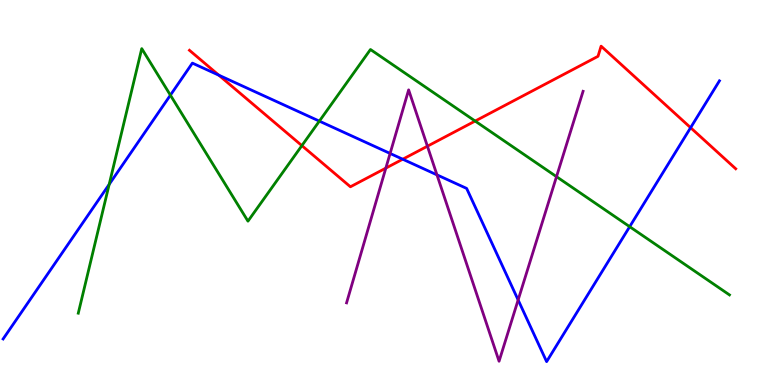[{'lines': ['blue', 'red'], 'intersections': [{'x': 2.82, 'y': 8.05}, {'x': 5.2, 'y': 5.86}, {'x': 8.91, 'y': 6.68}]}, {'lines': ['green', 'red'], 'intersections': [{'x': 3.9, 'y': 6.22}, {'x': 6.13, 'y': 6.86}]}, {'lines': ['purple', 'red'], 'intersections': [{'x': 4.98, 'y': 5.63}, {'x': 5.52, 'y': 6.2}]}, {'lines': ['blue', 'green'], 'intersections': [{'x': 1.41, 'y': 5.21}, {'x': 2.2, 'y': 7.53}, {'x': 4.12, 'y': 6.85}, {'x': 8.12, 'y': 4.11}]}, {'lines': ['blue', 'purple'], 'intersections': [{'x': 5.03, 'y': 6.01}, {'x': 5.64, 'y': 5.46}, {'x': 6.69, 'y': 2.21}]}, {'lines': ['green', 'purple'], 'intersections': [{'x': 7.18, 'y': 5.41}]}]